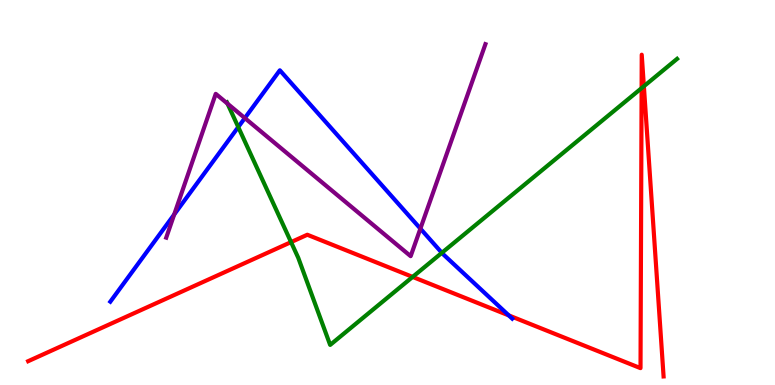[{'lines': ['blue', 'red'], 'intersections': [{'x': 6.57, 'y': 1.81}]}, {'lines': ['green', 'red'], 'intersections': [{'x': 3.76, 'y': 3.71}, {'x': 5.32, 'y': 2.81}, {'x': 8.28, 'y': 7.71}, {'x': 8.31, 'y': 7.76}]}, {'lines': ['purple', 'red'], 'intersections': []}, {'lines': ['blue', 'green'], 'intersections': [{'x': 3.07, 'y': 6.7}, {'x': 5.7, 'y': 3.43}]}, {'lines': ['blue', 'purple'], 'intersections': [{'x': 2.25, 'y': 4.43}, {'x': 3.16, 'y': 6.93}, {'x': 5.42, 'y': 4.06}]}, {'lines': ['green', 'purple'], 'intersections': [{'x': 2.94, 'y': 7.31}]}]